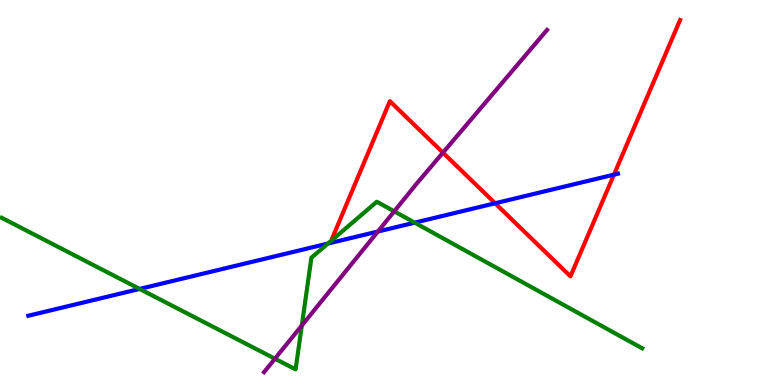[{'lines': ['blue', 'red'], 'intersections': [{'x': 6.39, 'y': 4.72}, {'x': 7.92, 'y': 5.46}]}, {'lines': ['green', 'red'], 'intersections': []}, {'lines': ['purple', 'red'], 'intersections': [{'x': 5.72, 'y': 6.04}]}, {'lines': ['blue', 'green'], 'intersections': [{'x': 1.8, 'y': 2.5}, {'x': 4.23, 'y': 3.67}, {'x': 5.35, 'y': 4.22}]}, {'lines': ['blue', 'purple'], 'intersections': [{'x': 4.88, 'y': 3.99}]}, {'lines': ['green', 'purple'], 'intersections': [{'x': 3.55, 'y': 0.683}, {'x': 3.89, 'y': 1.55}, {'x': 5.09, 'y': 4.51}]}]